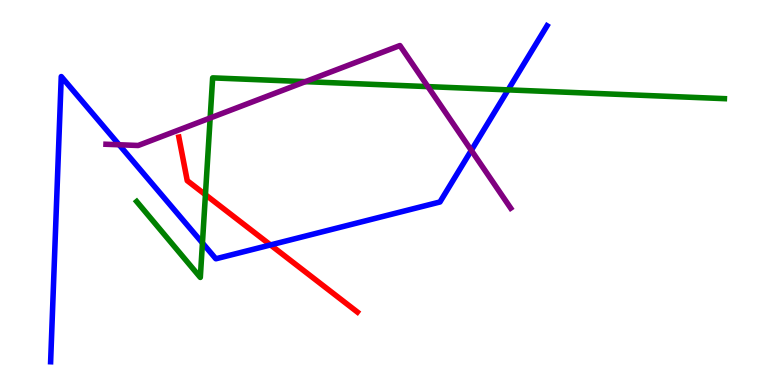[{'lines': ['blue', 'red'], 'intersections': [{'x': 3.49, 'y': 3.64}]}, {'lines': ['green', 'red'], 'intersections': [{'x': 2.65, 'y': 4.94}]}, {'lines': ['purple', 'red'], 'intersections': []}, {'lines': ['blue', 'green'], 'intersections': [{'x': 2.61, 'y': 3.69}, {'x': 6.56, 'y': 7.67}]}, {'lines': ['blue', 'purple'], 'intersections': [{'x': 1.54, 'y': 6.24}, {'x': 6.08, 'y': 6.09}]}, {'lines': ['green', 'purple'], 'intersections': [{'x': 2.71, 'y': 6.94}, {'x': 3.94, 'y': 7.88}, {'x': 5.52, 'y': 7.75}]}]